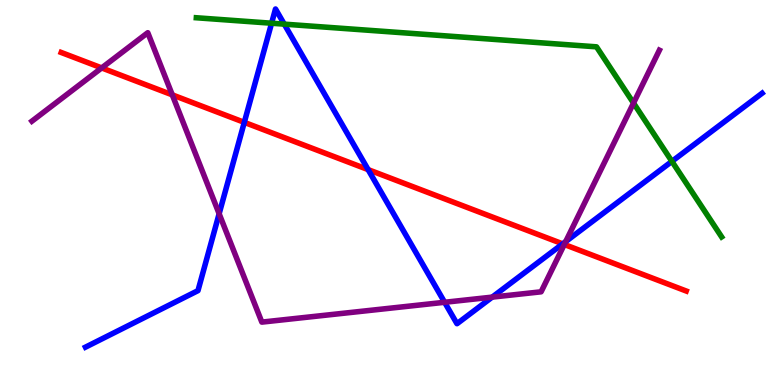[{'lines': ['blue', 'red'], 'intersections': [{'x': 3.15, 'y': 6.82}, {'x': 4.75, 'y': 5.59}, {'x': 7.26, 'y': 3.67}]}, {'lines': ['green', 'red'], 'intersections': []}, {'lines': ['purple', 'red'], 'intersections': [{'x': 1.31, 'y': 8.24}, {'x': 2.22, 'y': 7.54}, {'x': 7.28, 'y': 3.65}]}, {'lines': ['blue', 'green'], 'intersections': [{'x': 3.5, 'y': 9.4}, {'x': 3.67, 'y': 9.37}, {'x': 8.67, 'y': 5.81}]}, {'lines': ['blue', 'purple'], 'intersections': [{'x': 2.83, 'y': 4.45}, {'x': 5.74, 'y': 2.15}, {'x': 6.35, 'y': 2.28}, {'x': 7.3, 'y': 3.72}]}, {'lines': ['green', 'purple'], 'intersections': [{'x': 8.17, 'y': 7.32}]}]